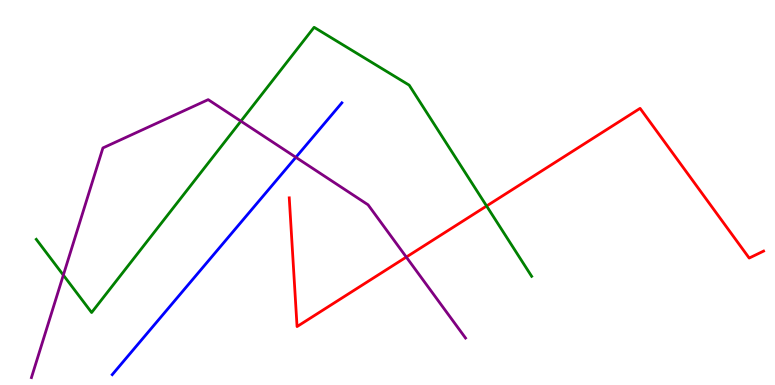[{'lines': ['blue', 'red'], 'intersections': []}, {'lines': ['green', 'red'], 'intersections': [{'x': 6.28, 'y': 4.65}]}, {'lines': ['purple', 'red'], 'intersections': [{'x': 5.24, 'y': 3.32}]}, {'lines': ['blue', 'green'], 'intersections': []}, {'lines': ['blue', 'purple'], 'intersections': [{'x': 3.82, 'y': 5.91}]}, {'lines': ['green', 'purple'], 'intersections': [{'x': 0.817, 'y': 2.85}, {'x': 3.11, 'y': 6.85}]}]